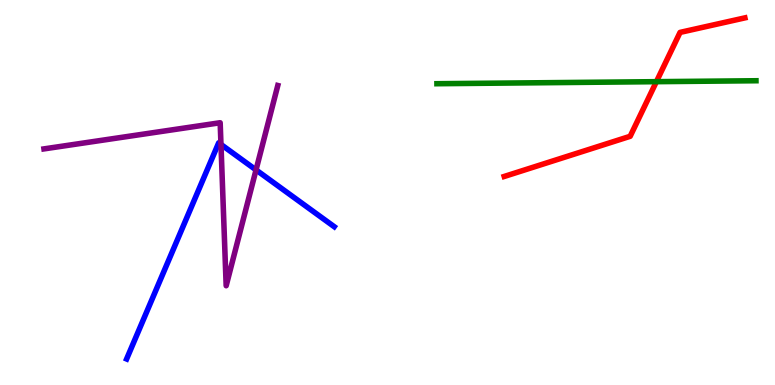[{'lines': ['blue', 'red'], 'intersections': []}, {'lines': ['green', 'red'], 'intersections': [{'x': 8.47, 'y': 7.88}]}, {'lines': ['purple', 'red'], 'intersections': []}, {'lines': ['blue', 'green'], 'intersections': []}, {'lines': ['blue', 'purple'], 'intersections': [{'x': 2.85, 'y': 6.25}, {'x': 3.3, 'y': 5.59}]}, {'lines': ['green', 'purple'], 'intersections': []}]